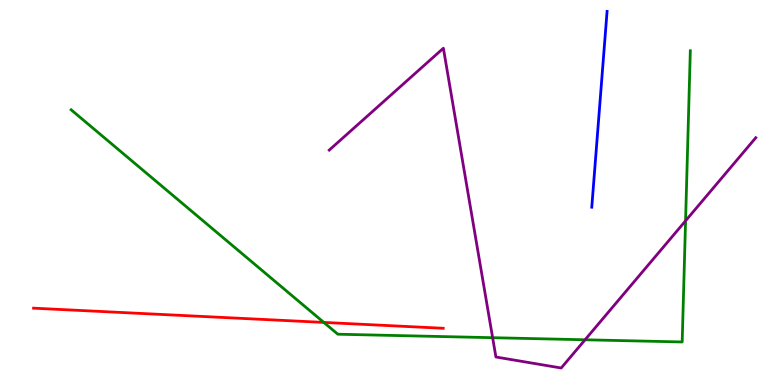[{'lines': ['blue', 'red'], 'intersections': []}, {'lines': ['green', 'red'], 'intersections': [{'x': 4.18, 'y': 1.63}]}, {'lines': ['purple', 'red'], 'intersections': []}, {'lines': ['blue', 'green'], 'intersections': []}, {'lines': ['blue', 'purple'], 'intersections': []}, {'lines': ['green', 'purple'], 'intersections': [{'x': 6.36, 'y': 1.23}, {'x': 7.55, 'y': 1.17}, {'x': 8.85, 'y': 4.26}]}]